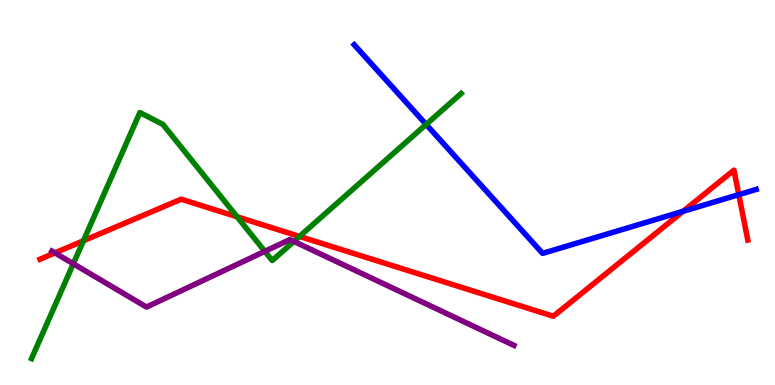[{'lines': ['blue', 'red'], 'intersections': [{'x': 8.81, 'y': 4.51}, {'x': 9.53, 'y': 4.94}]}, {'lines': ['green', 'red'], 'intersections': [{'x': 1.08, 'y': 3.75}, {'x': 3.06, 'y': 4.37}, {'x': 3.86, 'y': 3.86}]}, {'lines': ['purple', 'red'], 'intersections': [{'x': 0.709, 'y': 3.43}]}, {'lines': ['blue', 'green'], 'intersections': [{'x': 5.5, 'y': 6.77}]}, {'lines': ['blue', 'purple'], 'intersections': []}, {'lines': ['green', 'purple'], 'intersections': [{'x': 0.946, 'y': 3.15}, {'x': 3.42, 'y': 3.47}, {'x': 3.79, 'y': 3.73}]}]